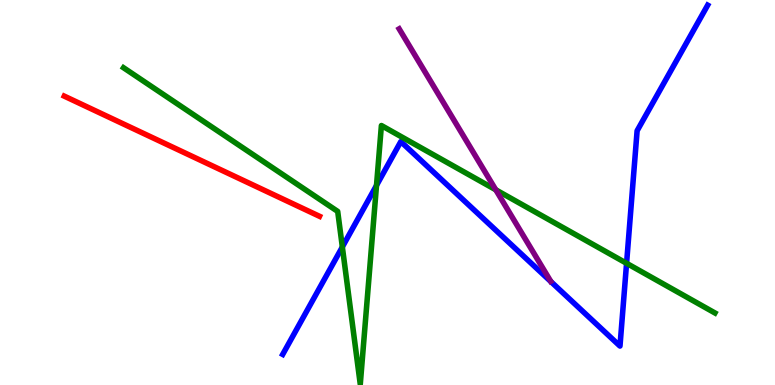[{'lines': ['blue', 'red'], 'intersections': []}, {'lines': ['green', 'red'], 'intersections': []}, {'lines': ['purple', 'red'], 'intersections': []}, {'lines': ['blue', 'green'], 'intersections': [{'x': 4.42, 'y': 3.59}, {'x': 4.86, 'y': 5.18}, {'x': 8.08, 'y': 3.16}]}, {'lines': ['blue', 'purple'], 'intersections': []}, {'lines': ['green', 'purple'], 'intersections': [{'x': 6.4, 'y': 5.07}]}]